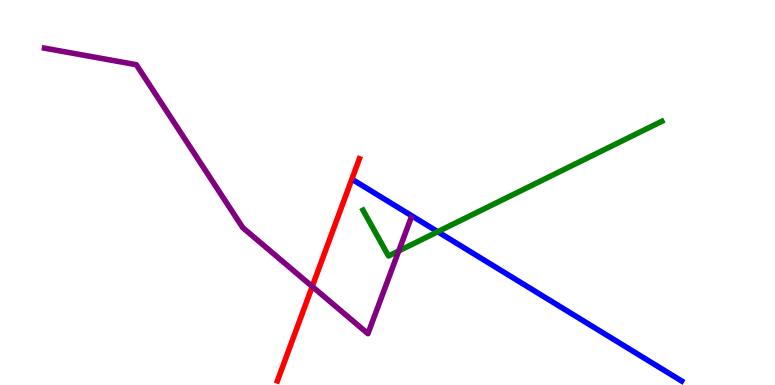[{'lines': ['blue', 'red'], 'intersections': []}, {'lines': ['green', 'red'], 'intersections': []}, {'lines': ['purple', 'red'], 'intersections': [{'x': 4.03, 'y': 2.56}]}, {'lines': ['blue', 'green'], 'intersections': [{'x': 5.65, 'y': 3.98}]}, {'lines': ['blue', 'purple'], 'intersections': []}, {'lines': ['green', 'purple'], 'intersections': [{'x': 5.15, 'y': 3.48}]}]